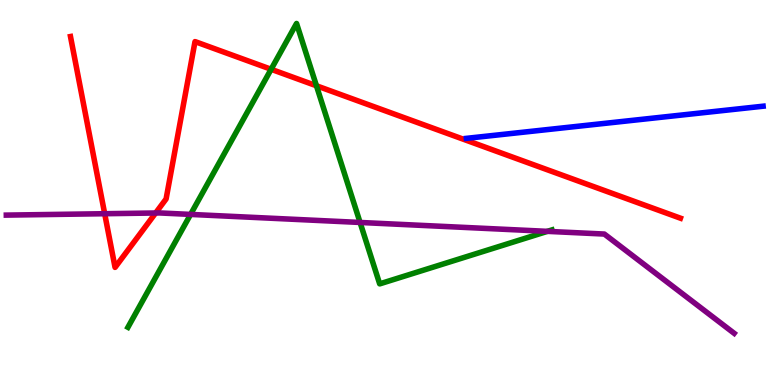[{'lines': ['blue', 'red'], 'intersections': []}, {'lines': ['green', 'red'], 'intersections': [{'x': 3.5, 'y': 8.2}, {'x': 4.08, 'y': 7.77}]}, {'lines': ['purple', 'red'], 'intersections': [{'x': 1.35, 'y': 4.45}, {'x': 2.01, 'y': 4.47}]}, {'lines': ['blue', 'green'], 'intersections': []}, {'lines': ['blue', 'purple'], 'intersections': []}, {'lines': ['green', 'purple'], 'intersections': [{'x': 2.46, 'y': 4.43}, {'x': 4.65, 'y': 4.22}, {'x': 7.06, 'y': 3.99}]}]